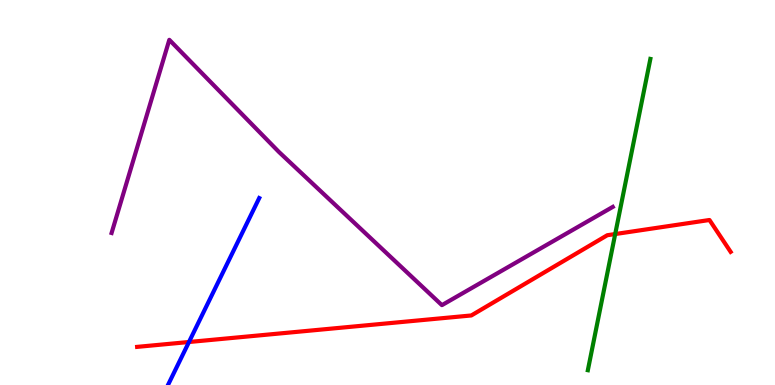[{'lines': ['blue', 'red'], 'intersections': [{'x': 2.44, 'y': 1.12}]}, {'lines': ['green', 'red'], 'intersections': [{'x': 7.94, 'y': 3.92}]}, {'lines': ['purple', 'red'], 'intersections': []}, {'lines': ['blue', 'green'], 'intersections': []}, {'lines': ['blue', 'purple'], 'intersections': []}, {'lines': ['green', 'purple'], 'intersections': []}]